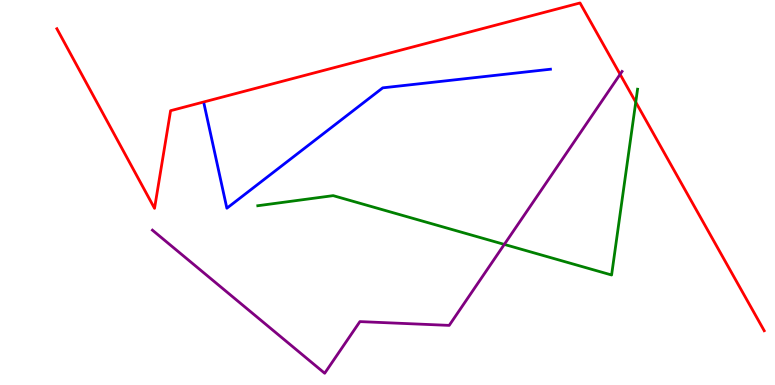[{'lines': ['blue', 'red'], 'intersections': []}, {'lines': ['green', 'red'], 'intersections': [{'x': 8.2, 'y': 7.35}]}, {'lines': ['purple', 'red'], 'intersections': [{'x': 8.0, 'y': 8.07}]}, {'lines': ['blue', 'green'], 'intersections': []}, {'lines': ['blue', 'purple'], 'intersections': []}, {'lines': ['green', 'purple'], 'intersections': [{'x': 6.51, 'y': 3.65}]}]